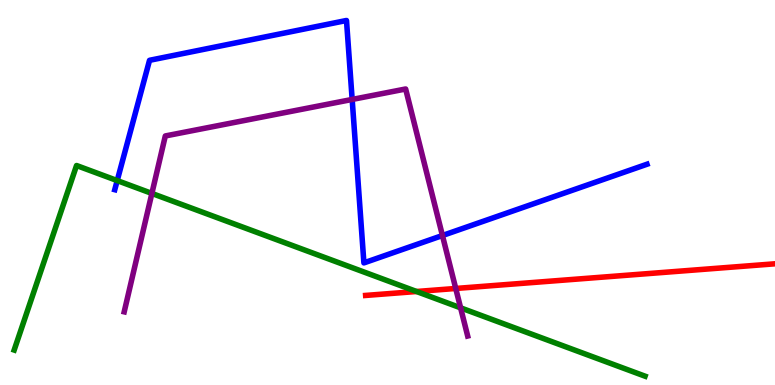[{'lines': ['blue', 'red'], 'intersections': []}, {'lines': ['green', 'red'], 'intersections': [{'x': 5.37, 'y': 2.43}]}, {'lines': ['purple', 'red'], 'intersections': [{'x': 5.88, 'y': 2.51}]}, {'lines': ['blue', 'green'], 'intersections': [{'x': 1.51, 'y': 5.31}]}, {'lines': ['blue', 'purple'], 'intersections': [{'x': 4.54, 'y': 7.42}, {'x': 5.71, 'y': 3.88}]}, {'lines': ['green', 'purple'], 'intersections': [{'x': 1.96, 'y': 4.98}, {'x': 5.94, 'y': 2.0}]}]